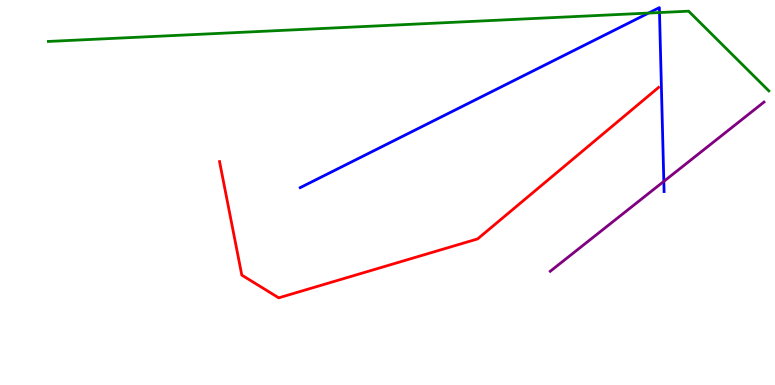[{'lines': ['blue', 'red'], 'intersections': []}, {'lines': ['green', 'red'], 'intersections': []}, {'lines': ['purple', 'red'], 'intersections': []}, {'lines': ['blue', 'green'], 'intersections': [{'x': 8.37, 'y': 9.66}, {'x': 8.51, 'y': 9.67}]}, {'lines': ['blue', 'purple'], 'intersections': [{'x': 8.57, 'y': 5.29}]}, {'lines': ['green', 'purple'], 'intersections': []}]